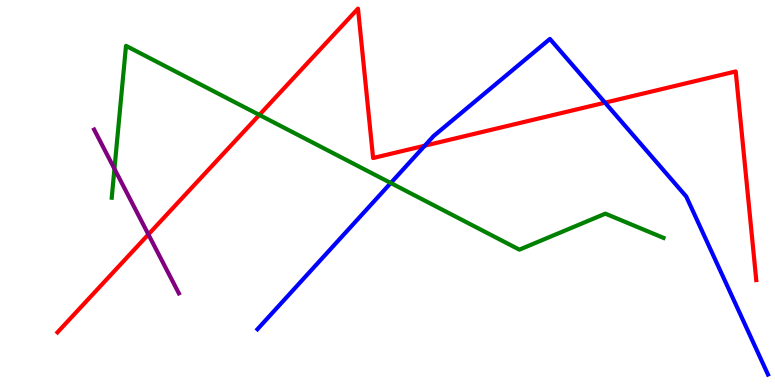[{'lines': ['blue', 'red'], 'intersections': [{'x': 5.48, 'y': 6.22}, {'x': 7.81, 'y': 7.33}]}, {'lines': ['green', 'red'], 'intersections': [{'x': 3.35, 'y': 7.02}]}, {'lines': ['purple', 'red'], 'intersections': [{'x': 1.91, 'y': 3.91}]}, {'lines': ['blue', 'green'], 'intersections': [{'x': 5.04, 'y': 5.25}]}, {'lines': ['blue', 'purple'], 'intersections': []}, {'lines': ['green', 'purple'], 'intersections': [{'x': 1.48, 'y': 5.61}]}]